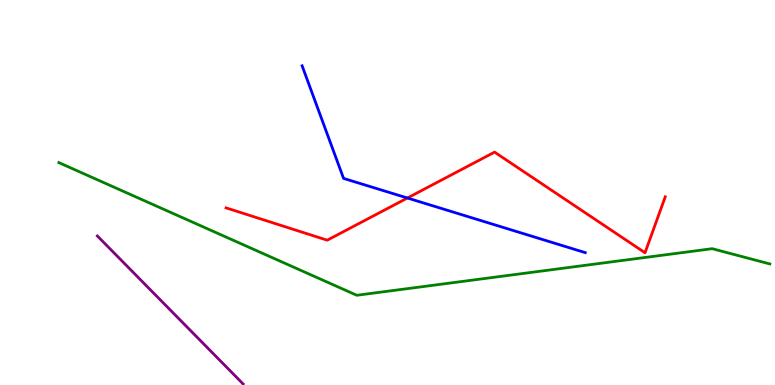[{'lines': ['blue', 'red'], 'intersections': [{'x': 5.26, 'y': 4.86}]}, {'lines': ['green', 'red'], 'intersections': []}, {'lines': ['purple', 'red'], 'intersections': []}, {'lines': ['blue', 'green'], 'intersections': []}, {'lines': ['blue', 'purple'], 'intersections': []}, {'lines': ['green', 'purple'], 'intersections': []}]